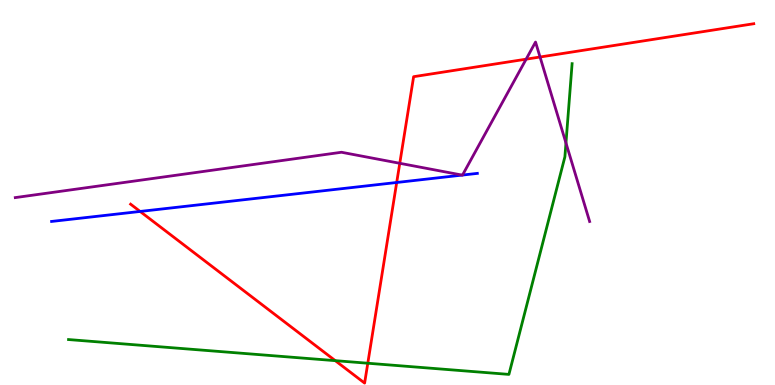[{'lines': ['blue', 'red'], 'intersections': [{'x': 1.81, 'y': 4.51}, {'x': 5.12, 'y': 5.26}]}, {'lines': ['green', 'red'], 'intersections': [{'x': 4.33, 'y': 0.632}, {'x': 4.75, 'y': 0.565}]}, {'lines': ['purple', 'red'], 'intersections': [{'x': 5.16, 'y': 5.76}, {'x': 6.79, 'y': 8.46}, {'x': 6.97, 'y': 8.52}]}, {'lines': ['blue', 'green'], 'intersections': []}, {'lines': ['blue', 'purple'], 'intersections': [{'x': 5.96, 'y': 5.45}, {'x': 5.97, 'y': 5.45}]}, {'lines': ['green', 'purple'], 'intersections': [{'x': 7.3, 'y': 6.29}]}]